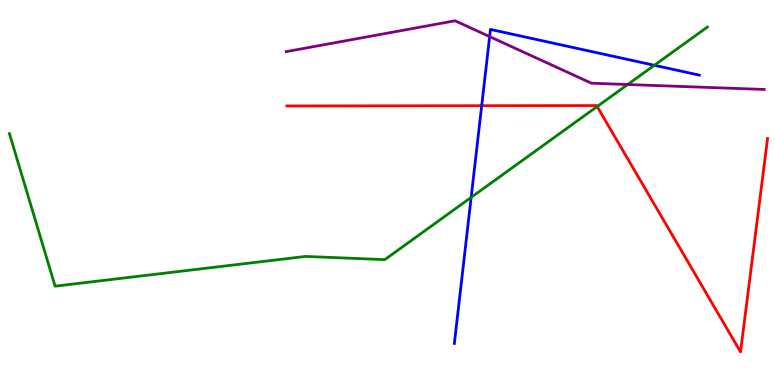[{'lines': ['blue', 'red'], 'intersections': [{'x': 6.22, 'y': 7.25}]}, {'lines': ['green', 'red'], 'intersections': [{'x': 7.71, 'y': 7.23}]}, {'lines': ['purple', 'red'], 'intersections': []}, {'lines': ['blue', 'green'], 'intersections': [{'x': 6.08, 'y': 4.87}, {'x': 8.44, 'y': 8.3}]}, {'lines': ['blue', 'purple'], 'intersections': [{'x': 6.32, 'y': 9.05}]}, {'lines': ['green', 'purple'], 'intersections': [{'x': 8.1, 'y': 7.8}]}]